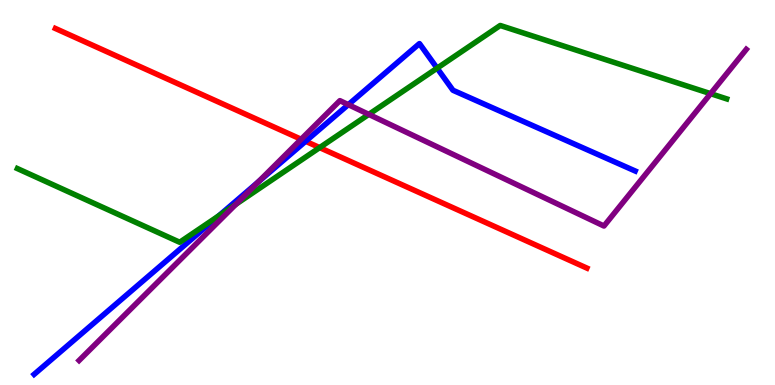[{'lines': ['blue', 'red'], 'intersections': [{'x': 3.94, 'y': 6.33}]}, {'lines': ['green', 'red'], 'intersections': [{'x': 4.12, 'y': 6.17}]}, {'lines': ['purple', 'red'], 'intersections': [{'x': 3.89, 'y': 6.38}]}, {'lines': ['blue', 'green'], 'intersections': [{'x': 2.82, 'y': 4.39}, {'x': 5.64, 'y': 8.23}]}, {'lines': ['blue', 'purple'], 'intersections': [{'x': 3.33, 'y': 5.28}, {'x': 4.49, 'y': 7.28}]}, {'lines': ['green', 'purple'], 'intersections': [{'x': 3.04, 'y': 4.69}, {'x': 4.76, 'y': 7.03}, {'x': 9.17, 'y': 7.57}]}]